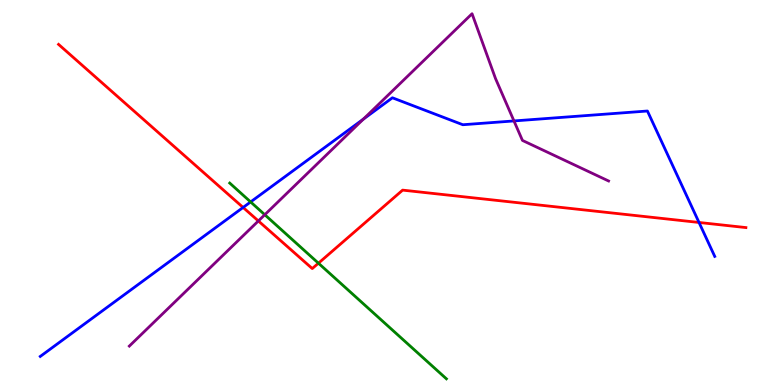[{'lines': ['blue', 'red'], 'intersections': [{'x': 3.14, 'y': 4.61}, {'x': 9.02, 'y': 4.22}]}, {'lines': ['green', 'red'], 'intersections': [{'x': 4.11, 'y': 3.16}]}, {'lines': ['purple', 'red'], 'intersections': [{'x': 3.33, 'y': 4.26}]}, {'lines': ['blue', 'green'], 'intersections': [{'x': 3.23, 'y': 4.75}]}, {'lines': ['blue', 'purple'], 'intersections': [{'x': 4.69, 'y': 6.91}, {'x': 6.63, 'y': 6.86}]}, {'lines': ['green', 'purple'], 'intersections': [{'x': 3.42, 'y': 4.42}]}]